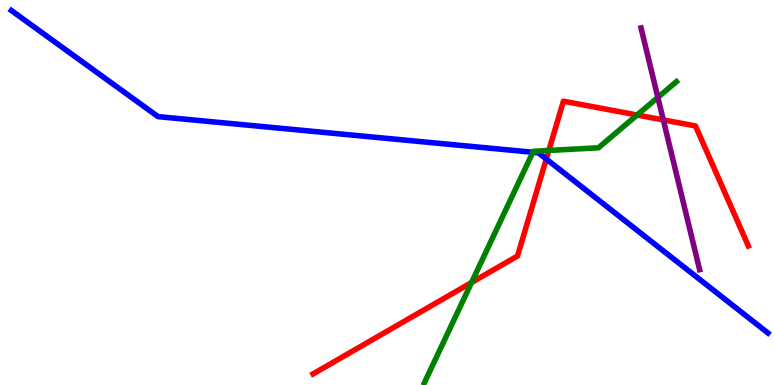[{'lines': ['blue', 'red'], 'intersections': [{'x': 7.05, 'y': 5.87}]}, {'lines': ['green', 'red'], 'intersections': [{'x': 6.08, 'y': 2.66}, {'x': 7.08, 'y': 6.09}, {'x': 8.22, 'y': 7.01}]}, {'lines': ['purple', 'red'], 'intersections': [{'x': 8.56, 'y': 6.89}]}, {'lines': ['blue', 'green'], 'intersections': [{'x': 6.88, 'y': 6.04}]}, {'lines': ['blue', 'purple'], 'intersections': []}, {'lines': ['green', 'purple'], 'intersections': [{'x': 8.49, 'y': 7.47}]}]